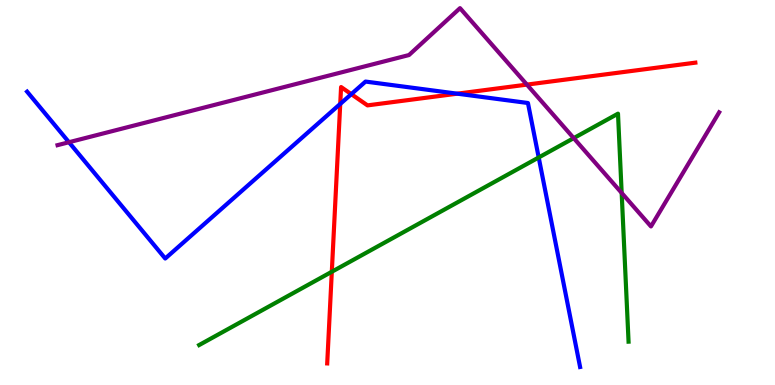[{'lines': ['blue', 'red'], 'intersections': [{'x': 4.39, 'y': 7.3}, {'x': 4.53, 'y': 7.55}, {'x': 5.9, 'y': 7.57}]}, {'lines': ['green', 'red'], 'intersections': [{'x': 4.28, 'y': 2.94}]}, {'lines': ['purple', 'red'], 'intersections': [{'x': 6.8, 'y': 7.8}]}, {'lines': ['blue', 'green'], 'intersections': [{'x': 6.95, 'y': 5.91}]}, {'lines': ['blue', 'purple'], 'intersections': [{'x': 0.89, 'y': 6.31}]}, {'lines': ['green', 'purple'], 'intersections': [{'x': 7.4, 'y': 6.41}, {'x': 8.02, 'y': 4.99}]}]